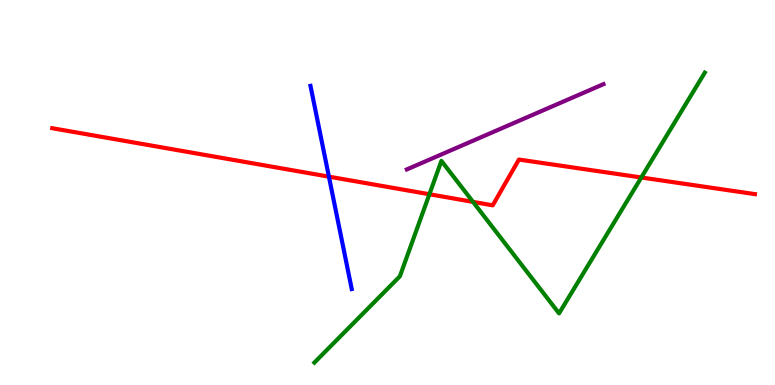[{'lines': ['blue', 'red'], 'intersections': [{'x': 4.24, 'y': 5.41}]}, {'lines': ['green', 'red'], 'intersections': [{'x': 5.54, 'y': 4.95}, {'x': 6.1, 'y': 4.76}, {'x': 8.28, 'y': 5.39}]}, {'lines': ['purple', 'red'], 'intersections': []}, {'lines': ['blue', 'green'], 'intersections': []}, {'lines': ['blue', 'purple'], 'intersections': []}, {'lines': ['green', 'purple'], 'intersections': []}]